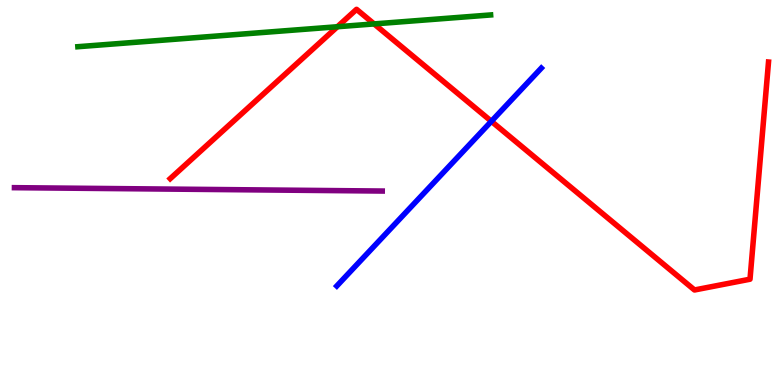[{'lines': ['blue', 'red'], 'intersections': [{'x': 6.34, 'y': 6.85}]}, {'lines': ['green', 'red'], 'intersections': [{'x': 4.35, 'y': 9.31}, {'x': 4.83, 'y': 9.38}]}, {'lines': ['purple', 'red'], 'intersections': []}, {'lines': ['blue', 'green'], 'intersections': []}, {'lines': ['blue', 'purple'], 'intersections': []}, {'lines': ['green', 'purple'], 'intersections': []}]